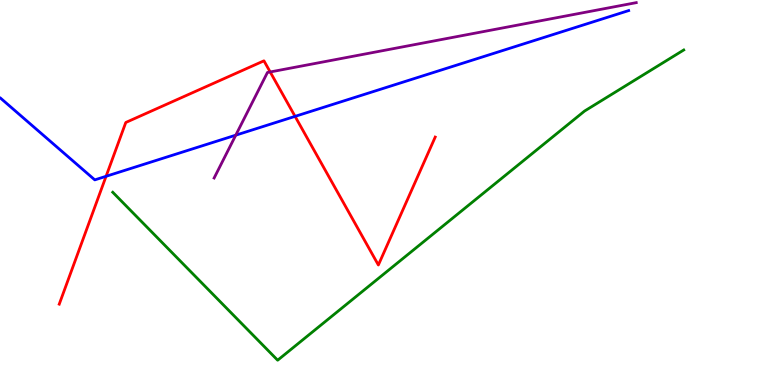[{'lines': ['blue', 'red'], 'intersections': [{'x': 1.37, 'y': 5.42}, {'x': 3.81, 'y': 6.98}]}, {'lines': ['green', 'red'], 'intersections': []}, {'lines': ['purple', 'red'], 'intersections': [{'x': 3.49, 'y': 8.13}]}, {'lines': ['blue', 'green'], 'intersections': []}, {'lines': ['blue', 'purple'], 'intersections': [{'x': 3.04, 'y': 6.49}]}, {'lines': ['green', 'purple'], 'intersections': []}]